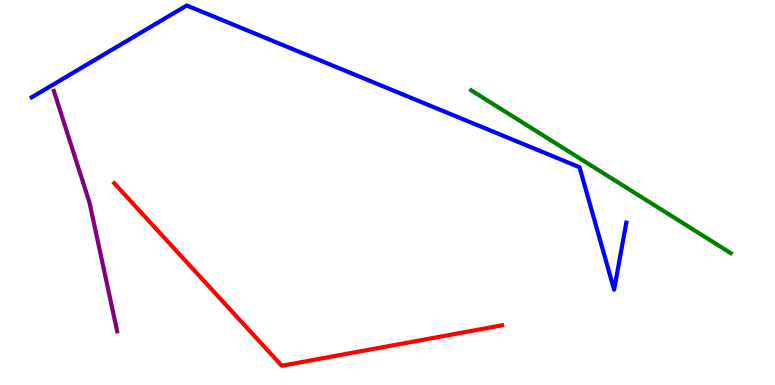[{'lines': ['blue', 'red'], 'intersections': []}, {'lines': ['green', 'red'], 'intersections': []}, {'lines': ['purple', 'red'], 'intersections': []}, {'lines': ['blue', 'green'], 'intersections': []}, {'lines': ['blue', 'purple'], 'intersections': []}, {'lines': ['green', 'purple'], 'intersections': []}]